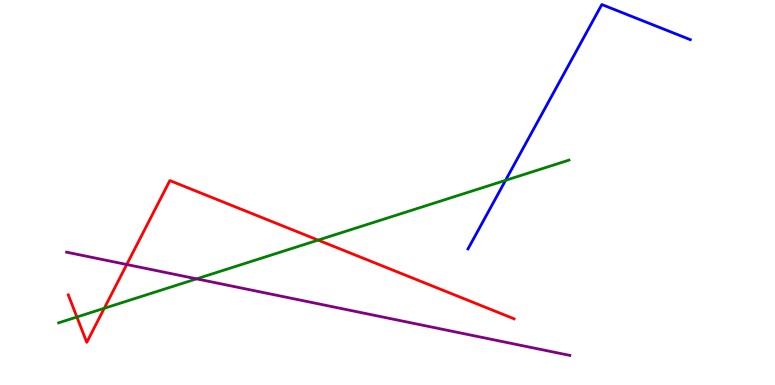[{'lines': ['blue', 'red'], 'intersections': []}, {'lines': ['green', 'red'], 'intersections': [{'x': 0.992, 'y': 1.77}, {'x': 1.35, 'y': 1.99}, {'x': 4.1, 'y': 3.76}]}, {'lines': ['purple', 'red'], 'intersections': [{'x': 1.64, 'y': 3.13}]}, {'lines': ['blue', 'green'], 'intersections': [{'x': 6.52, 'y': 5.32}]}, {'lines': ['blue', 'purple'], 'intersections': []}, {'lines': ['green', 'purple'], 'intersections': [{'x': 2.54, 'y': 2.76}]}]